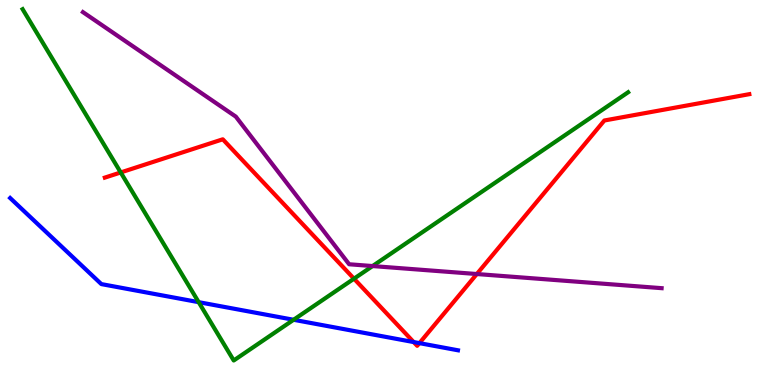[{'lines': ['blue', 'red'], 'intersections': [{'x': 5.34, 'y': 1.12}, {'x': 5.41, 'y': 1.09}]}, {'lines': ['green', 'red'], 'intersections': [{'x': 1.56, 'y': 5.52}, {'x': 4.57, 'y': 2.76}]}, {'lines': ['purple', 'red'], 'intersections': [{'x': 6.15, 'y': 2.88}]}, {'lines': ['blue', 'green'], 'intersections': [{'x': 2.56, 'y': 2.15}, {'x': 3.79, 'y': 1.69}]}, {'lines': ['blue', 'purple'], 'intersections': []}, {'lines': ['green', 'purple'], 'intersections': [{'x': 4.81, 'y': 3.09}]}]